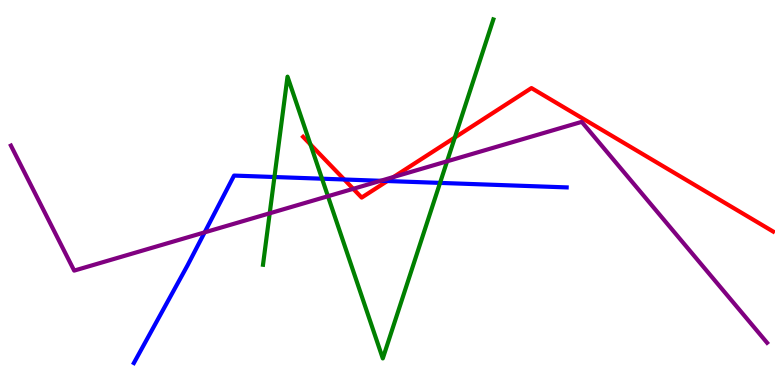[{'lines': ['blue', 'red'], 'intersections': [{'x': 4.44, 'y': 5.34}, {'x': 5.0, 'y': 5.3}]}, {'lines': ['green', 'red'], 'intersections': [{'x': 4.01, 'y': 6.25}, {'x': 5.87, 'y': 6.43}]}, {'lines': ['purple', 'red'], 'intersections': [{'x': 4.56, 'y': 5.1}, {'x': 5.08, 'y': 5.4}]}, {'lines': ['blue', 'green'], 'intersections': [{'x': 3.54, 'y': 5.4}, {'x': 4.16, 'y': 5.36}, {'x': 5.68, 'y': 5.25}]}, {'lines': ['blue', 'purple'], 'intersections': [{'x': 2.64, 'y': 3.96}, {'x': 4.91, 'y': 5.3}]}, {'lines': ['green', 'purple'], 'intersections': [{'x': 3.48, 'y': 4.46}, {'x': 4.23, 'y': 4.9}, {'x': 5.77, 'y': 5.81}]}]